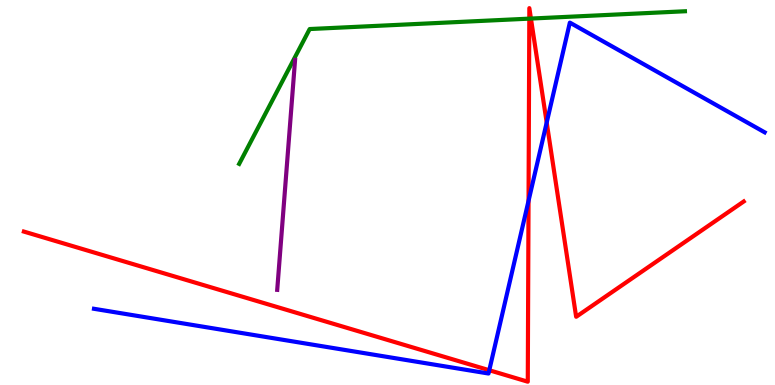[{'lines': ['blue', 'red'], 'intersections': [{'x': 6.31, 'y': 0.384}, {'x': 6.82, 'y': 4.78}, {'x': 7.05, 'y': 6.82}]}, {'lines': ['green', 'red'], 'intersections': [{'x': 6.83, 'y': 9.52}, {'x': 6.85, 'y': 9.52}]}, {'lines': ['purple', 'red'], 'intersections': []}, {'lines': ['blue', 'green'], 'intersections': []}, {'lines': ['blue', 'purple'], 'intersections': []}, {'lines': ['green', 'purple'], 'intersections': []}]